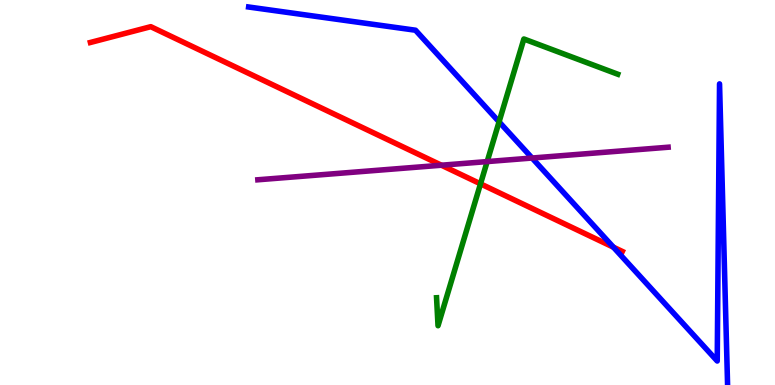[{'lines': ['blue', 'red'], 'intersections': [{'x': 7.91, 'y': 3.58}]}, {'lines': ['green', 'red'], 'intersections': [{'x': 6.2, 'y': 5.22}]}, {'lines': ['purple', 'red'], 'intersections': [{'x': 5.7, 'y': 5.71}]}, {'lines': ['blue', 'green'], 'intersections': [{'x': 6.44, 'y': 6.84}]}, {'lines': ['blue', 'purple'], 'intersections': [{'x': 6.87, 'y': 5.9}]}, {'lines': ['green', 'purple'], 'intersections': [{'x': 6.29, 'y': 5.8}]}]